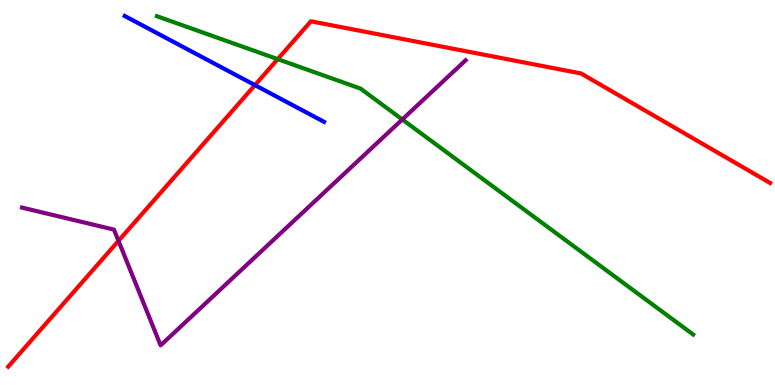[{'lines': ['blue', 'red'], 'intersections': [{'x': 3.29, 'y': 7.79}]}, {'lines': ['green', 'red'], 'intersections': [{'x': 3.58, 'y': 8.46}]}, {'lines': ['purple', 'red'], 'intersections': [{'x': 1.53, 'y': 3.74}]}, {'lines': ['blue', 'green'], 'intersections': []}, {'lines': ['blue', 'purple'], 'intersections': []}, {'lines': ['green', 'purple'], 'intersections': [{'x': 5.19, 'y': 6.9}]}]